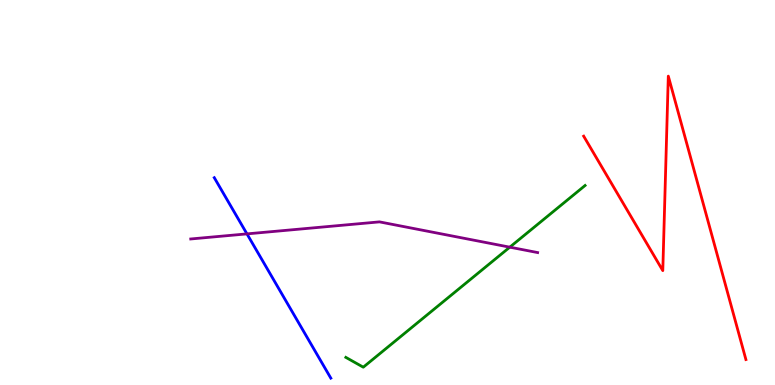[{'lines': ['blue', 'red'], 'intersections': []}, {'lines': ['green', 'red'], 'intersections': []}, {'lines': ['purple', 'red'], 'intersections': []}, {'lines': ['blue', 'green'], 'intersections': []}, {'lines': ['blue', 'purple'], 'intersections': [{'x': 3.19, 'y': 3.93}]}, {'lines': ['green', 'purple'], 'intersections': [{'x': 6.58, 'y': 3.58}]}]